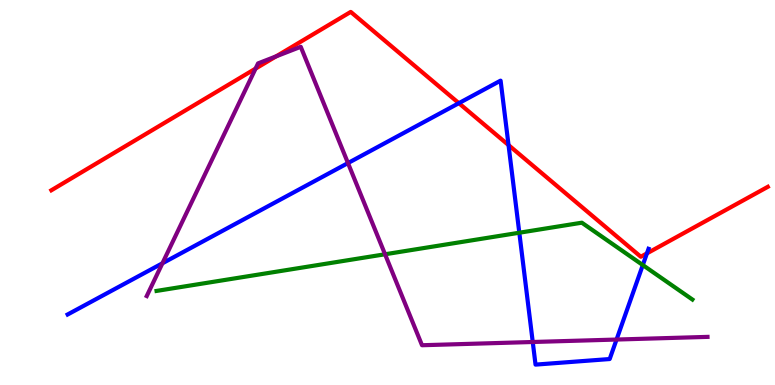[{'lines': ['blue', 'red'], 'intersections': [{'x': 5.92, 'y': 7.32}, {'x': 6.56, 'y': 6.23}, {'x': 8.35, 'y': 3.42}]}, {'lines': ['green', 'red'], 'intersections': []}, {'lines': ['purple', 'red'], 'intersections': [{'x': 3.3, 'y': 8.22}, {'x': 3.56, 'y': 8.54}]}, {'lines': ['blue', 'green'], 'intersections': [{'x': 6.7, 'y': 3.96}, {'x': 8.29, 'y': 3.12}]}, {'lines': ['blue', 'purple'], 'intersections': [{'x': 2.1, 'y': 3.16}, {'x': 4.49, 'y': 5.76}, {'x': 6.87, 'y': 1.12}, {'x': 7.96, 'y': 1.18}]}, {'lines': ['green', 'purple'], 'intersections': [{'x': 4.97, 'y': 3.4}]}]